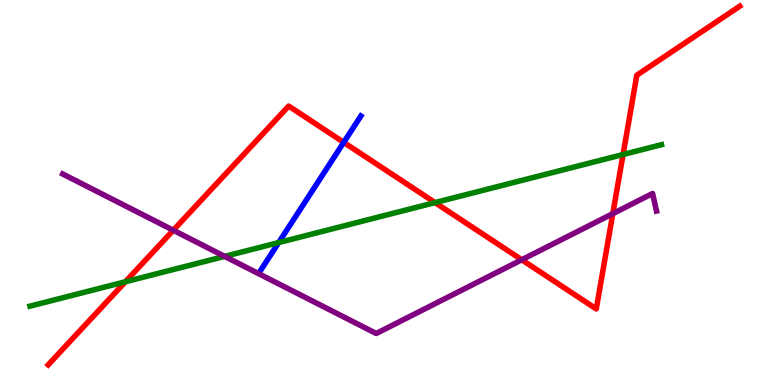[{'lines': ['blue', 'red'], 'intersections': [{'x': 4.44, 'y': 6.3}]}, {'lines': ['green', 'red'], 'intersections': [{'x': 1.62, 'y': 2.68}, {'x': 5.61, 'y': 4.74}, {'x': 8.04, 'y': 5.99}]}, {'lines': ['purple', 'red'], 'intersections': [{'x': 2.24, 'y': 4.02}, {'x': 6.73, 'y': 3.25}, {'x': 7.91, 'y': 4.45}]}, {'lines': ['blue', 'green'], 'intersections': [{'x': 3.6, 'y': 3.7}]}, {'lines': ['blue', 'purple'], 'intersections': []}, {'lines': ['green', 'purple'], 'intersections': [{'x': 2.9, 'y': 3.34}]}]